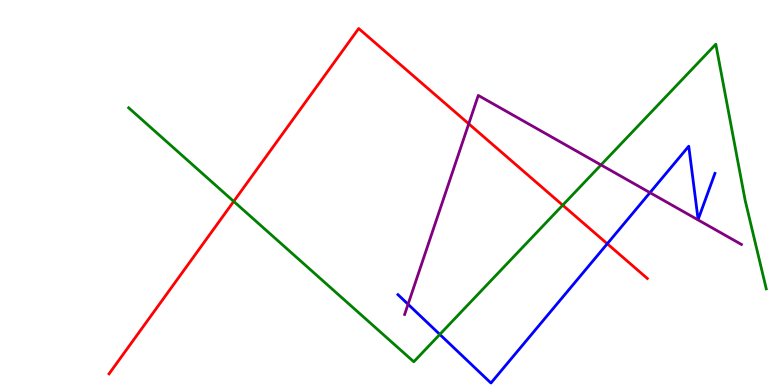[{'lines': ['blue', 'red'], 'intersections': [{'x': 7.84, 'y': 3.67}]}, {'lines': ['green', 'red'], 'intersections': [{'x': 3.02, 'y': 4.77}, {'x': 7.26, 'y': 4.67}]}, {'lines': ['purple', 'red'], 'intersections': [{'x': 6.05, 'y': 6.78}]}, {'lines': ['blue', 'green'], 'intersections': [{'x': 5.67, 'y': 1.31}]}, {'lines': ['blue', 'purple'], 'intersections': [{'x': 5.27, 'y': 2.1}, {'x': 8.39, 'y': 5.0}]}, {'lines': ['green', 'purple'], 'intersections': [{'x': 7.75, 'y': 5.72}]}]